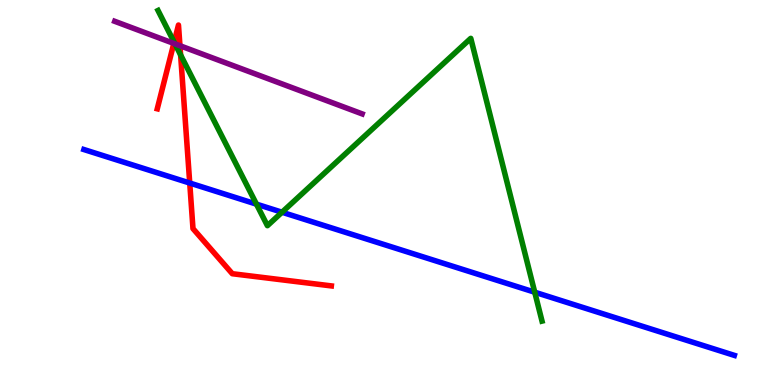[{'lines': ['blue', 'red'], 'intersections': [{'x': 2.45, 'y': 5.25}]}, {'lines': ['green', 'red'], 'intersections': [{'x': 2.25, 'y': 8.9}, {'x': 2.33, 'y': 8.57}]}, {'lines': ['purple', 'red'], 'intersections': [{'x': 2.24, 'y': 8.87}, {'x': 2.32, 'y': 8.81}]}, {'lines': ['blue', 'green'], 'intersections': [{'x': 3.31, 'y': 4.7}, {'x': 3.64, 'y': 4.49}, {'x': 6.9, 'y': 2.41}]}, {'lines': ['blue', 'purple'], 'intersections': []}, {'lines': ['green', 'purple'], 'intersections': [{'x': 2.26, 'y': 8.86}]}]